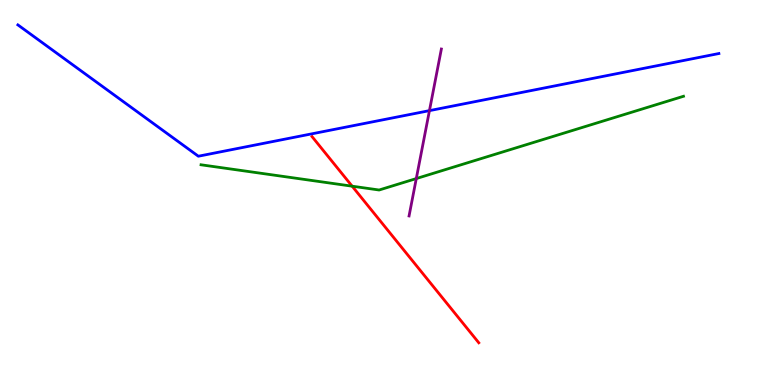[{'lines': ['blue', 'red'], 'intersections': []}, {'lines': ['green', 'red'], 'intersections': [{'x': 4.54, 'y': 5.16}]}, {'lines': ['purple', 'red'], 'intersections': []}, {'lines': ['blue', 'green'], 'intersections': []}, {'lines': ['blue', 'purple'], 'intersections': [{'x': 5.54, 'y': 7.13}]}, {'lines': ['green', 'purple'], 'intersections': [{'x': 5.37, 'y': 5.36}]}]